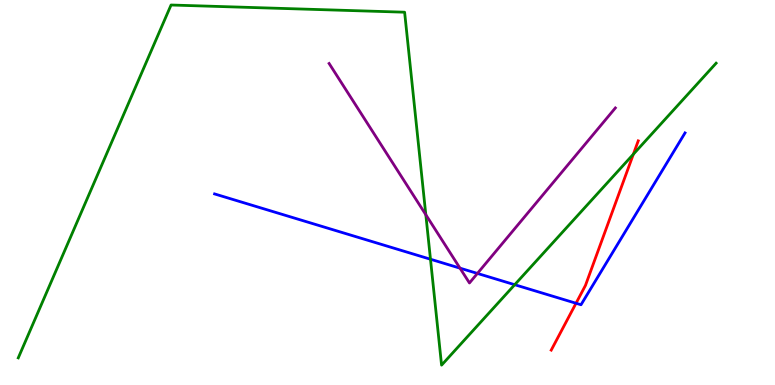[{'lines': ['blue', 'red'], 'intersections': [{'x': 7.43, 'y': 2.12}]}, {'lines': ['green', 'red'], 'intersections': [{'x': 8.17, 'y': 5.99}]}, {'lines': ['purple', 'red'], 'intersections': []}, {'lines': ['blue', 'green'], 'intersections': [{'x': 5.55, 'y': 3.27}, {'x': 6.64, 'y': 2.6}]}, {'lines': ['blue', 'purple'], 'intersections': [{'x': 5.94, 'y': 3.03}, {'x': 6.16, 'y': 2.9}]}, {'lines': ['green', 'purple'], 'intersections': [{'x': 5.49, 'y': 4.42}]}]